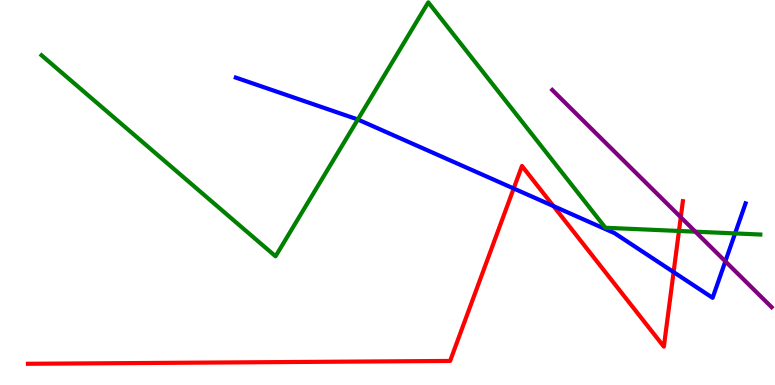[{'lines': ['blue', 'red'], 'intersections': [{'x': 6.63, 'y': 5.1}, {'x': 7.14, 'y': 4.65}, {'x': 8.69, 'y': 2.93}]}, {'lines': ['green', 'red'], 'intersections': [{'x': 8.76, 'y': 4.0}]}, {'lines': ['purple', 'red'], 'intersections': [{'x': 8.78, 'y': 4.36}]}, {'lines': ['blue', 'green'], 'intersections': [{'x': 4.62, 'y': 6.9}, {'x': 9.48, 'y': 3.94}]}, {'lines': ['blue', 'purple'], 'intersections': [{'x': 9.36, 'y': 3.21}]}, {'lines': ['green', 'purple'], 'intersections': [{'x': 8.97, 'y': 3.98}]}]